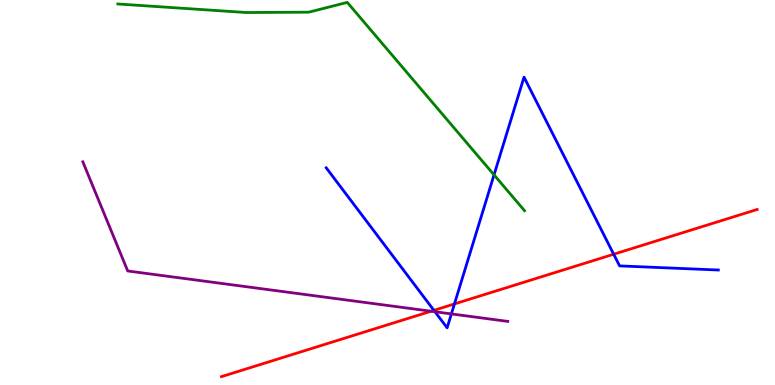[{'lines': ['blue', 'red'], 'intersections': [{'x': 5.6, 'y': 1.94}, {'x': 5.86, 'y': 2.11}, {'x': 7.92, 'y': 3.4}]}, {'lines': ['green', 'red'], 'intersections': []}, {'lines': ['purple', 'red'], 'intersections': [{'x': 5.56, 'y': 1.92}]}, {'lines': ['blue', 'green'], 'intersections': [{'x': 6.37, 'y': 5.46}]}, {'lines': ['blue', 'purple'], 'intersections': [{'x': 5.61, 'y': 1.9}, {'x': 5.82, 'y': 1.85}]}, {'lines': ['green', 'purple'], 'intersections': []}]